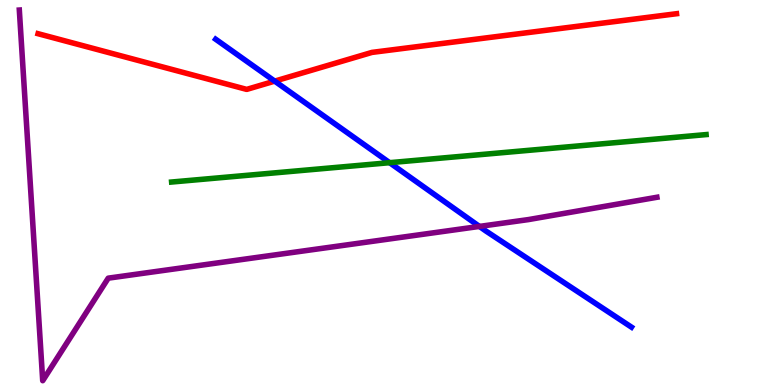[{'lines': ['blue', 'red'], 'intersections': [{'x': 3.54, 'y': 7.89}]}, {'lines': ['green', 'red'], 'intersections': []}, {'lines': ['purple', 'red'], 'intersections': []}, {'lines': ['blue', 'green'], 'intersections': [{'x': 5.03, 'y': 5.77}]}, {'lines': ['blue', 'purple'], 'intersections': [{'x': 6.19, 'y': 4.12}]}, {'lines': ['green', 'purple'], 'intersections': []}]